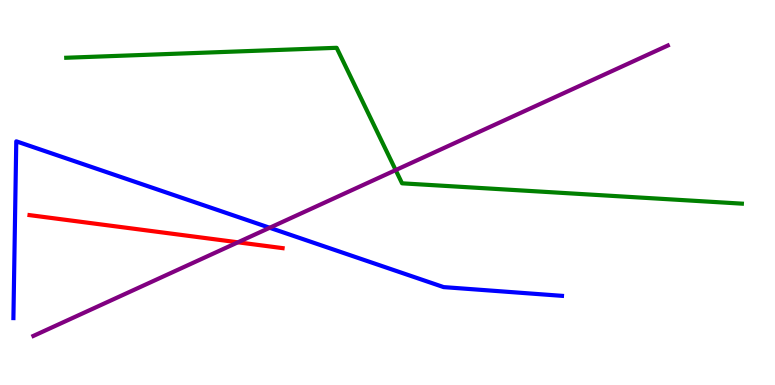[{'lines': ['blue', 'red'], 'intersections': []}, {'lines': ['green', 'red'], 'intersections': []}, {'lines': ['purple', 'red'], 'intersections': [{'x': 3.07, 'y': 3.71}]}, {'lines': ['blue', 'green'], 'intersections': []}, {'lines': ['blue', 'purple'], 'intersections': [{'x': 3.48, 'y': 4.08}]}, {'lines': ['green', 'purple'], 'intersections': [{'x': 5.11, 'y': 5.58}]}]